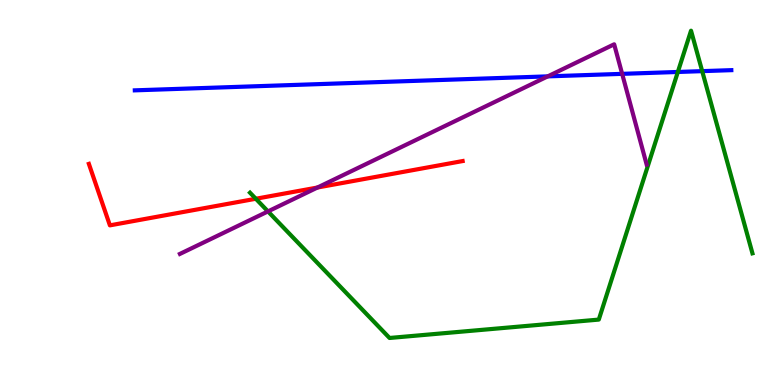[{'lines': ['blue', 'red'], 'intersections': []}, {'lines': ['green', 'red'], 'intersections': [{'x': 3.3, 'y': 4.84}]}, {'lines': ['purple', 'red'], 'intersections': [{'x': 4.1, 'y': 5.13}]}, {'lines': ['blue', 'green'], 'intersections': [{'x': 8.75, 'y': 8.13}, {'x': 9.06, 'y': 8.15}]}, {'lines': ['blue', 'purple'], 'intersections': [{'x': 7.07, 'y': 8.02}, {'x': 8.03, 'y': 8.08}]}, {'lines': ['green', 'purple'], 'intersections': [{'x': 3.46, 'y': 4.51}]}]